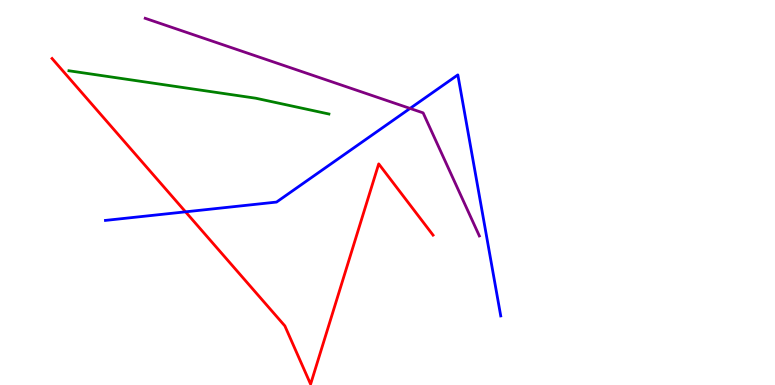[{'lines': ['blue', 'red'], 'intersections': [{'x': 2.39, 'y': 4.5}]}, {'lines': ['green', 'red'], 'intersections': []}, {'lines': ['purple', 'red'], 'intersections': []}, {'lines': ['blue', 'green'], 'intersections': []}, {'lines': ['blue', 'purple'], 'intersections': [{'x': 5.29, 'y': 7.18}]}, {'lines': ['green', 'purple'], 'intersections': []}]